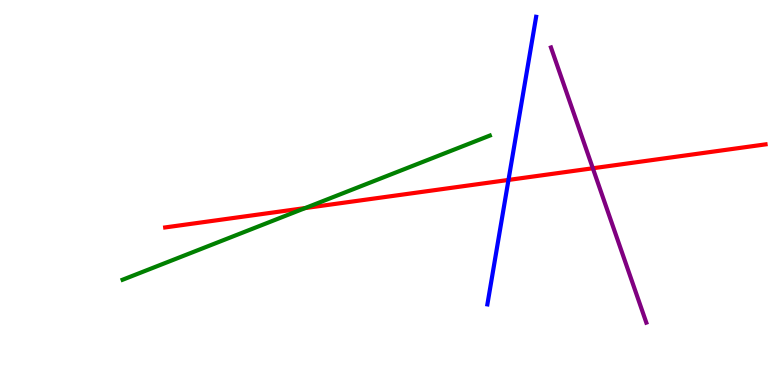[{'lines': ['blue', 'red'], 'intersections': [{'x': 6.56, 'y': 5.33}]}, {'lines': ['green', 'red'], 'intersections': [{'x': 3.94, 'y': 4.6}]}, {'lines': ['purple', 'red'], 'intersections': [{'x': 7.65, 'y': 5.63}]}, {'lines': ['blue', 'green'], 'intersections': []}, {'lines': ['blue', 'purple'], 'intersections': []}, {'lines': ['green', 'purple'], 'intersections': []}]